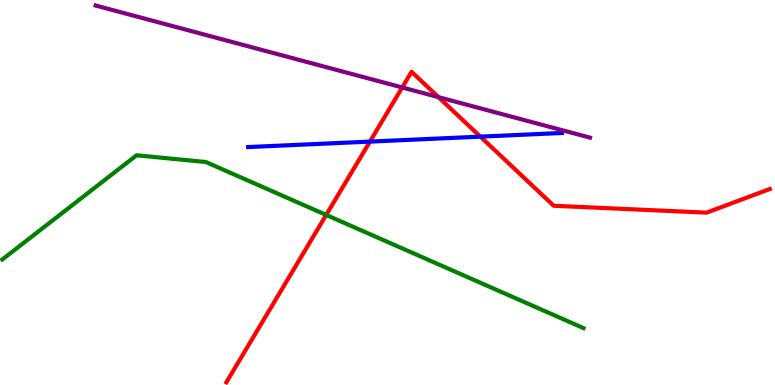[{'lines': ['blue', 'red'], 'intersections': [{'x': 4.77, 'y': 6.32}, {'x': 6.2, 'y': 6.45}]}, {'lines': ['green', 'red'], 'intersections': [{'x': 4.21, 'y': 4.42}]}, {'lines': ['purple', 'red'], 'intersections': [{'x': 5.19, 'y': 7.73}, {'x': 5.66, 'y': 7.48}]}, {'lines': ['blue', 'green'], 'intersections': []}, {'lines': ['blue', 'purple'], 'intersections': []}, {'lines': ['green', 'purple'], 'intersections': []}]